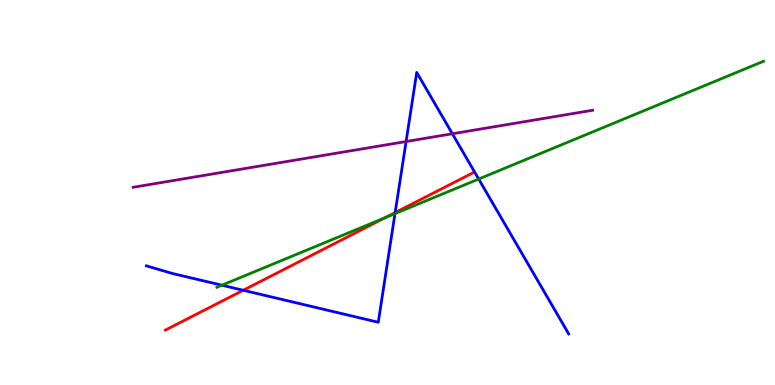[{'lines': ['blue', 'red'], 'intersections': [{'x': 3.14, 'y': 2.46}, {'x': 5.1, 'y': 4.48}]}, {'lines': ['green', 'red'], 'intersections': [{'x': 4.97, 'y': 4.35}]}, {'lines': ['purple', 'red'], 'intersections': []}, {'lines': ['blue', 'green'], 'intersections': [{'x': 2.86, 'y': 2.59}, {'x': 5.1, 'y': 4.45}, {'x': 6.18, 'y': 5.35}]}, {'lines': ['blue', 'purple'], 'intersections': [{'x': 5.24, 'y': 6.32}, {'x': 5.84, 'y': 6.53}]}, {'lines': ['green', 'purple'], 'intersections': []}]